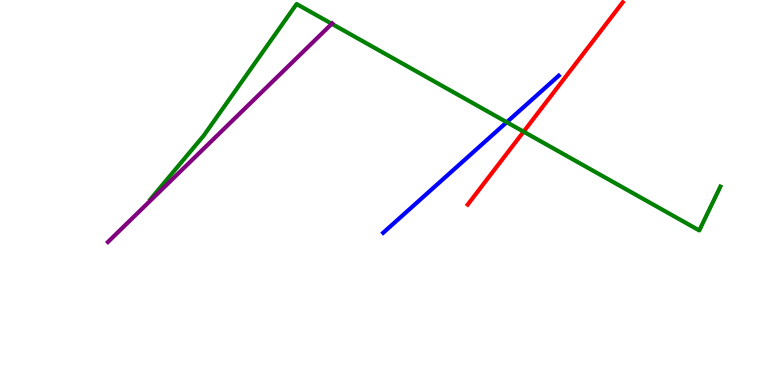[{'lines': ['blue', 'red'], 'intersections': []}, {'lines': ['green', 'red'], 'intersections': [{'x': 6.76, 'y': 6.58}]}, {'lines': ['purple', 'red'], 'intersections': []}, {'lines': ['blue', 'green'], 'intersections': [{'x': 6.54, 'y': 6.83}]}, {'lines': ['blue', 'purple'], 'intersections': []}, {'lines': ['green', 'purple'], 'intersections': [{'x': 4.28, 'y': 9.38}]}]